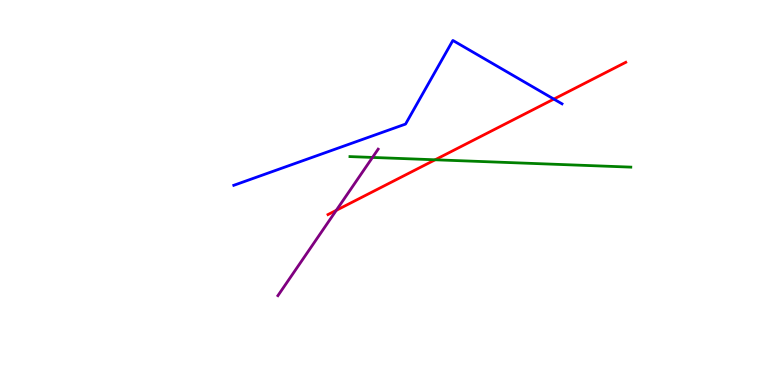[{'lines': ['blue', 'red'], 'intersections': [{'x': 7.15, 'y': 7.43}]}, {'lines': ['green', 'red'], 'intersections': [{'x': 5.61, 'y': 5.85}]}, {'lines': ['purple', 'red'], 'intersections': [{'x': 4.34, 'y': 4.54}]}, {'lines': ['blue', 'green'], 'intersections': []}, {'lines': ['blue', 'purple'], 'intersections': []}, {'lines': ['green', 'purple'], 'intersections': [{'x': 4.81, 'y': 5.91}]}]